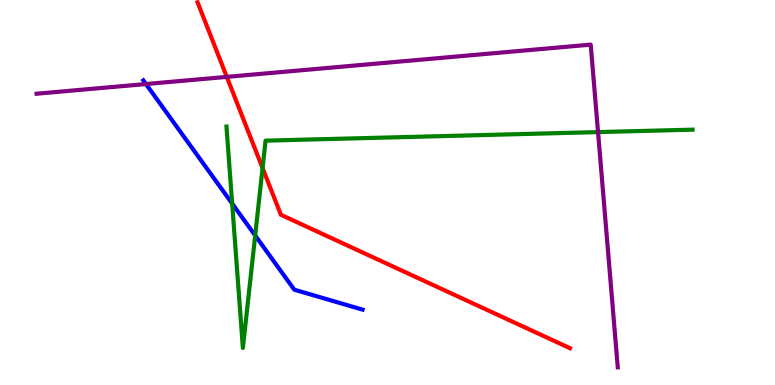[{'lines': ['blue', 'red'], 'intersections': []}, {'lines': ['green', 'red'], 'intersections': [{'x': 3.39, 'y': 5.63}]}, {'lines': ['purple', 'red'], 'intersections': [{'x': 2.93, 'y': 8.0}]}, {'lines': ['blue', 'green'], 'intersections': [{'x': 3.0, 'y': 4.71}, {'x': 3.29, 'y': 3.88}]}, {'lines': ['blue', 'purple'], 'intersections': [{'x': 1.88, 'y': 7.82}]}, {'lines': ['green', 'purple'], 'intersections': [{'x': 7.72, 'y': 6.57}]}]